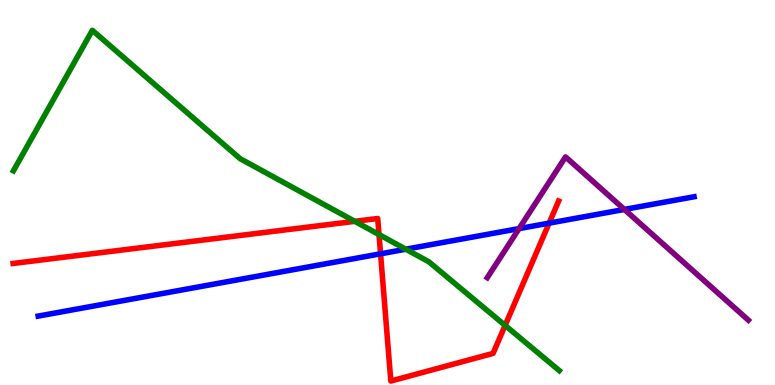[{'lines': ['blue', 'red'], 'intersections': [{'x': 4.91, 'y': 3.41}, {'x': 7.09, 'y': 4.2}]}, {'lines': ['green', 'red'], 'intersections': [{'x': 4.58, 'y': 4.25}, {'x': 4.89, 'y': 3.91}, {'x': 6.52, 'y': 1.55}]}, {'lines': ['purple', 'red'], 'intersections': []}, {'lines': ['blue', 'green'], 'intersections': [{'x': 5.24, 'y': 3.53}]}, {'lines': ['blue', 'purple'], 'intersections': [{'x': 6.7, 'y': 4.06}, {'x': 8.06, 'y': 4.56}]}, {'lines': ['green', 'purple'], 'intersections': []}]